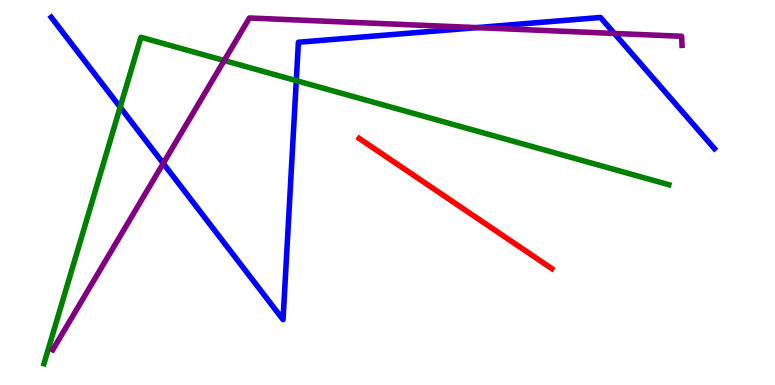[{'lines': ['blue', 'red'], 'intersections': []}, {'lines': ['green', 'red'], 'intersections': []}, {'lines': ['purple', 'red'], 'intersections': []}, {'lines': ['blue', 'green'], 'intersections': [{'x': 1.55, 'y': 7.22}, {'x': 3.82, 'y': 7.91}]}, {'lines': ['blue', 'purple'], 'intersections': [{'x': 2.11, 'y': 5.76}, {'x': 6.15, 'y': 9.28}, {'x': 7.93, 'y': 9.13}]}, {'lines': ['green', 'purple'], 'intersections': [{'x': 2.89, 'y': 8.43}]}]